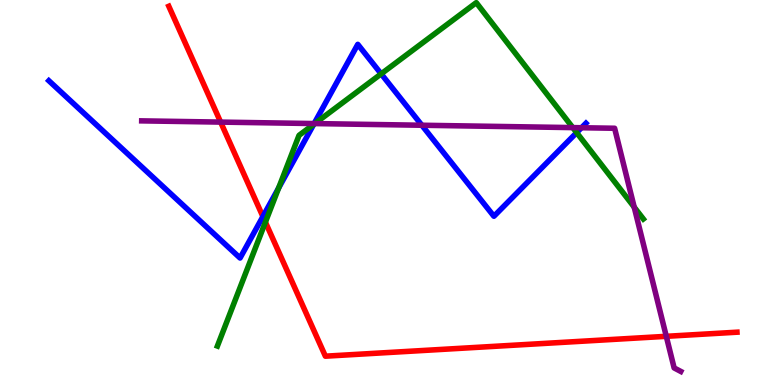[{'lines': ['blue', 'red'], 'intersections': [{'x': 3.39, 'y': 4.38}]}, {'lines': ['green', 'red'], 'intersections': [{'x': 3.42, 'y': 4.23}]}, {'lines': ['purple', 'red'], 'intersections': [{'x': 2.85, 'y': 6.83}, {'x': 8.6, 'y': 1.26}]}, {'lines': ['blue', 'green'], 'intersections': [{'x': 3.6, 'y': 5.12}, {'x': 4.05, 'y': 6.77}, {'x': 4.92, 'y': 8.08}, {'x': 7.44, 'y': 6.56}]}, {'lines': ['blue', 'purple'], 'intersections': [{'x': 4.05, 'y': 6.79}, {'x': 5.44, 'y': 6.75}, {'x': 7.5, 'y': 6.68}]}, {'lines': ['green', 'purple'], 'intersections': [{'x': 4.06, 'y': 6.79}, {'x': 7.39, 'y': 6.69}, {'x': 8.18, 'y': 4.62}]}]